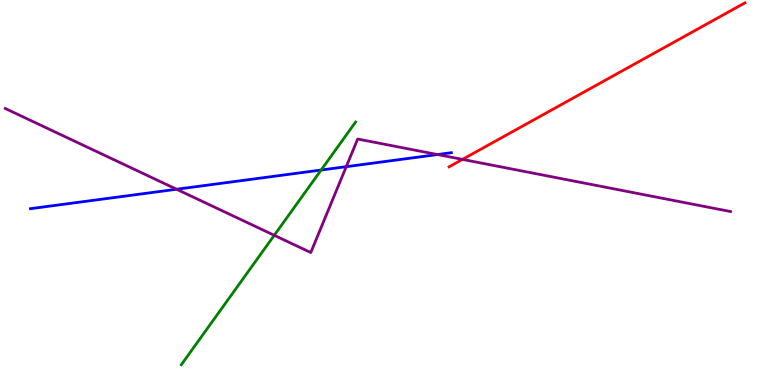[{'lines': ['blue', 'red'], 'intersections': []}, {'lines': ['green', 'red'], 'intersections': []}, {'lines': ['purple', 'red'], 'intersections': [{'x': 5.97, 'y': 5.86}]}, {'lines': ['blue', 'green'], 'intersections': [{'x': 4.14, 'y': 5.58}]}, {'lines': ['blue', 'purple'], 'intersections': [{'x': 2.28, 'y': 5.08}, {'x': 4.47, 'y': 5.67}, {'x': 5.64, 'y': 5.99}]}, {'lines': ['green', 'purple'], 'intersections': [{'x': 3.54, 'y': 3.89}]}]